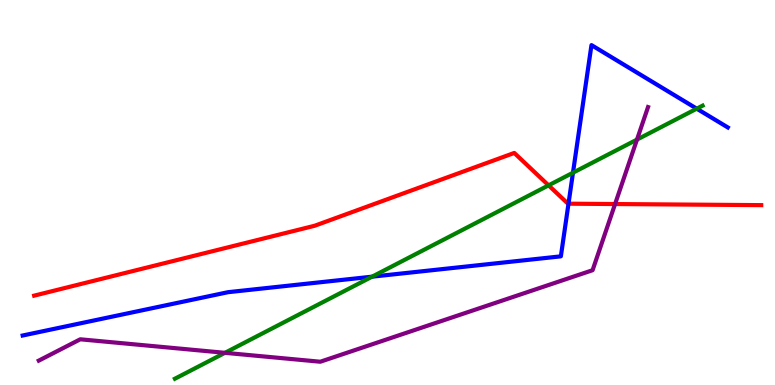[{'lines': ['blue', 'red'], 'intersections': [{'x': 7.34, 'y': 4.71}]}, {'lines': ['green', 'red'], 'intersections': [{'x': 7.08, 'y': 5.19}]}, {'lines': ['purple', 'red'], 'intersections': [{'x': 7.94, 'y': 4.7}]}, {'lines': ['blue', 'green'], 'intersections': [{'x': 4.8, 'y': 2.81}, {'x': 7.39, 'y': 5.51}, {'x': 8.99, 'y': 7.18}]}, {'lines': ['blue', 'purple'], 'intersections': []}, {'lines': ['green', 'purple'], 'intersections': [{'x': 2.9, 'y': 0.836}, {'x': 8.22, 'y': 6.37}]}]